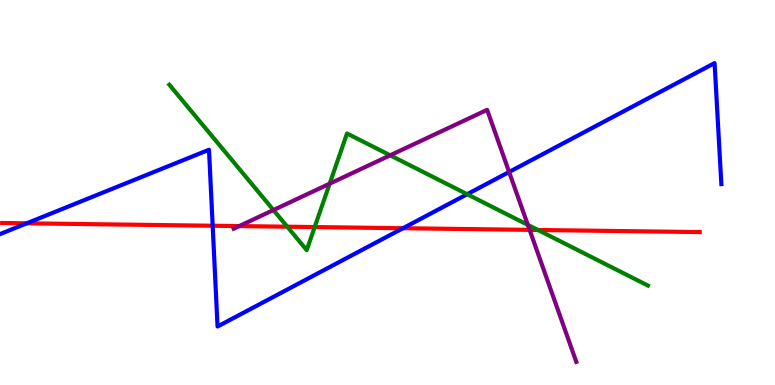[{'lines': ['blue', 'red'], 'intersections': [{'x': 0.345, 'y': 4.2}, {'x': 2.74, 'y': 4.14}, {'x': 5.2, 'y': 4.07}]}, {'lines': ['green', 'red'], 'intersections': [{'x': 3.71, 'y': 4.11}, {'x': 4.06, 'y': 4.1}, {'x': 6.94, 'y': 4.03}]}, {'lines': ['purple', 'red'], 'intersections': [{'x': 3.09, 'y': 4.13}, {'x': 6.83, 'y': 4.03}]}, {'lines': ['blue', 'green'], 'intersections': [{'x': 6.03, 'y': 4.96}]}, {'lines': ['blue', 'purple'], 'intersections': [{'x': 6.57, 'y': 5.53}]}, {'lines': ['green', 'purple'], 'intersections': [{'x': 3.53, 'y': 4.54}, {'x': 4.25, 'y': 5.23}, {'x': 5.03, 'y': 5.97}, {'x': 6.81, 'y': 4.16}]}]